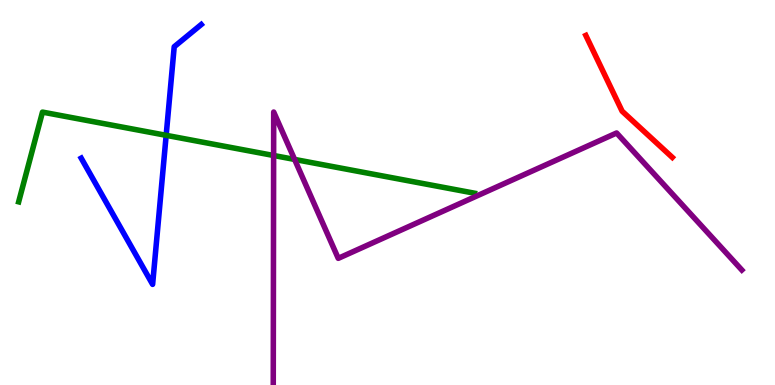[{'lines': ['blue', 'red'], 'intersections': []}, {'lines': ['green', 'red'], 'intersections': []}, {'lines': ['purple', 'red'], 'intersections': []}, {'lines': ['blue', 'green'], 'intersections': [{'x': 2.14, 'y': 6.49}]}, {'lines': ['blue', 'purple'], 'intersections': []}, {'lines': ['green', 'purple'], 'intersections': [{'x': 3.53, 'y': 5.96}, {'x': 3.8, 'y': 5.86}]}]